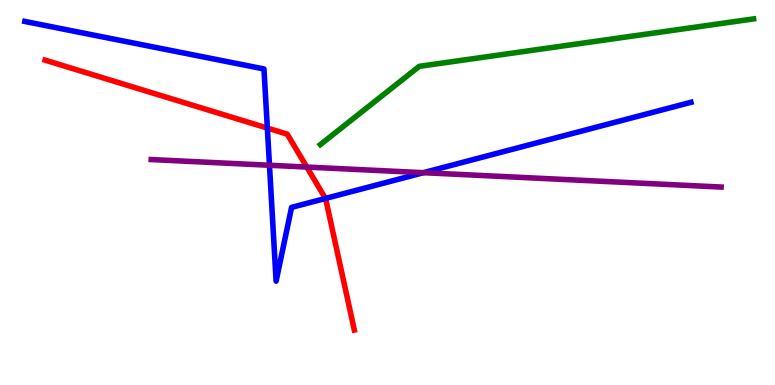[{'lines': ['blue', 'red'], 'intersections': [{'x': 3.45, 'y': 6.67}, {'x': 4.2, 'y': 4.85}]}, {'lines': ['green', 'red'], 'intersections': []}, {'lines': ['purple', 'red'], 'intersections': [{'x': 3.96, 'y': 5.66}]}, {'lines': ['blue', 'green'], 'intersections': []}, {'lines': ['blue', 'purple'], 'intersections': [{'x': 3.48, 'y': 5.71}, {'x': 5.46, 'y': 5.51}]}, {'lines': ['green', 'purple'], 'intersections': []}]